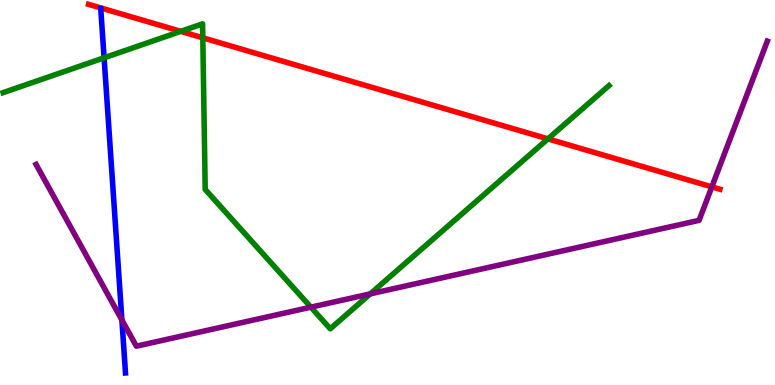[{'lines': ['blue', 'red'], 'intersections': []}, {'lines': ['green', 'red'], 'intersections': [{'x': 2.33, 'y': 9.19}, {'x': 2.62, 'y': 9.02}, {'x': 7.07, 'y': 6.39}]}, {'lines': ['purple', 'red'], 'intersections': [{'x': 9.18, 'y': 5.15}]}, {'lines': ['blue', 'green'], 'intersections': [{'x': 1.34, 'y': 8.5}]}, {'lines': ['blue', 'purple'], 'intersections': [{'x': 1.57, 'y': 1.69}]}, {'lines': ['green', 'purple'], 'intersections': [{'x': 4.01, 'y': 2.02}, {'x': 4.78, 'y': 2.37}]}]